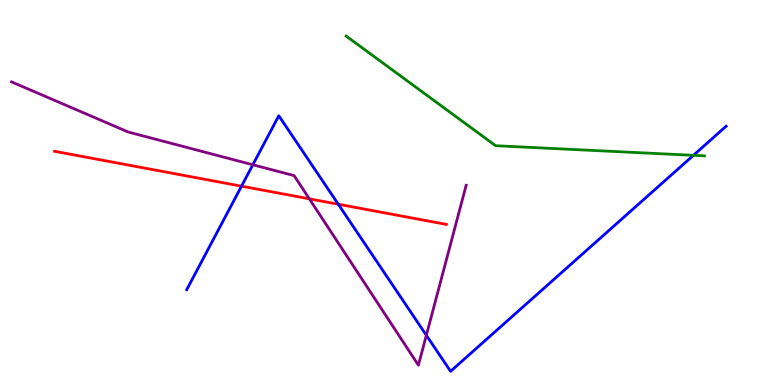[{'lines': ['blue', 'red'], 'intersections': [{'x': 3.12, 'y': 5.16}, {'x': 4.36, 'y': 4.7}]}, {'lines': ['green', 'red'], 'intersections': []}, {'lines': ['purple', 'red'], 'intersections': [{'x': 3.99, 'y': 4.84}]}, {'lines': ['blue', 'green'], 'intersections': [{'x': 8.95, 'y': 5.97}]}, {'lines': ['blue', 'purple'], 'intersections': [{'x': 3.26, 'y': 5.72}, {'x': 5.5, 'y': 1.29}]}, {'lines': ['green', 'purple'], 'intersections': []}]